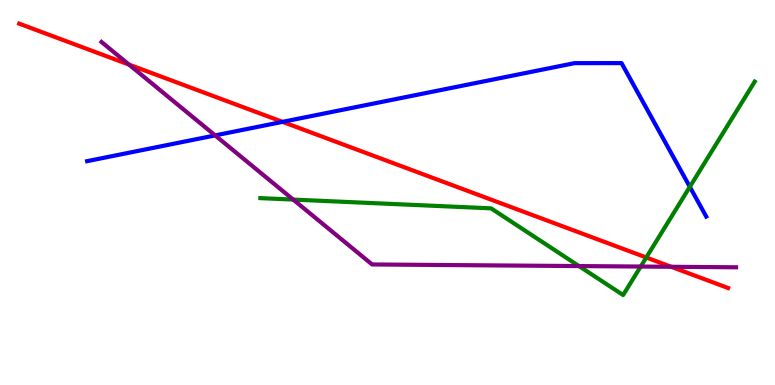[{'lines': ['blue', 'red'], 'intersections': [{'x': 3.65, 'y': 6.83}]}, {'lines': ['green', 'red'], 'intersections': [{'x': 8.34, 'y': 3.31}]}, {'lines': ['purple', 'red'], 'intersections': [{'x': 1.66, 'y': 8.32}, {'x': 8.66, 'y': 3.07}]}, {'lines': ['blue', 'green'], 'intersections': [{'x': 8.9, 'y': 5.15}]}, {'lines': ['blue', 'purple'], 'intersections': [{'x': 2.78, 'y': 6.48}]}, {'lines': ['green', 'purple'], 'intersections': [{'x': 3.78, 'y': 4.82}, {'x': 7.47, 'y': 3.09}, {'x': 8.27, 'y': 3.08}]}]